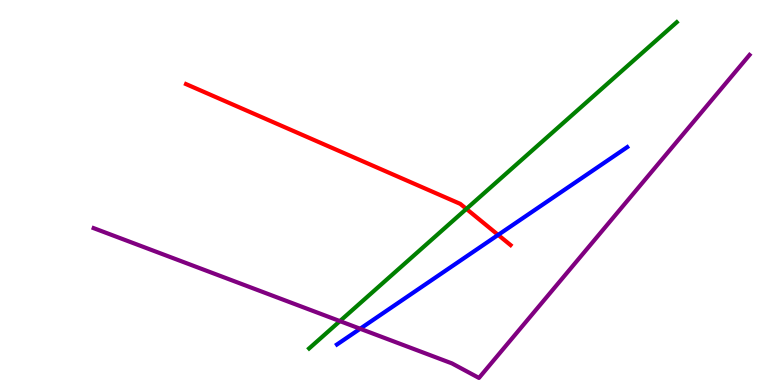[{'lines': ['blue', 'red'], 'intersections': [{'x': 6.43, 'y': 3.9}]}, {'lines': ['green', 'red'], 'intersections': [{'x': 6.02, 'y': 4.57}]}, {'lines': ['purple', 'red'], 'intersections': []}, {'lines': ['blue', 'green'], 'intersections': []}, {'lines': ['blue', 'purple'], 'intersections': [{'x': 4.65, 'y': 1.46}]}, {'lines': ['green', 'purple'], 'intersections': [{'x': 4.39, 'y': 1.66}]}]